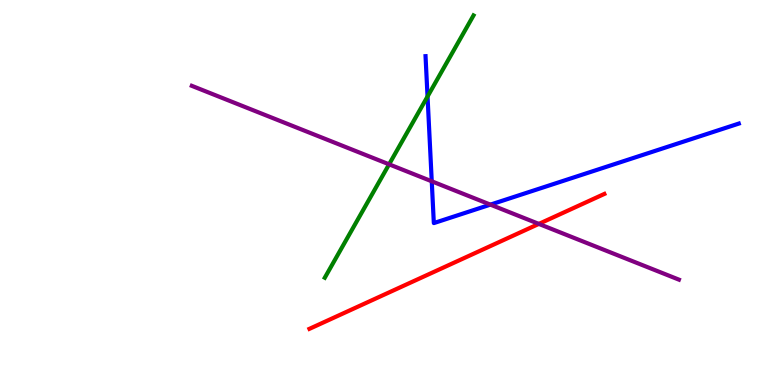[{'lines': ['blue', 'red'], 'intersections': []}, {'lines': ['green', 'red'], 'intersections': []}, {'lines': ['purple', 'red'], 'intersections': [{'x': 6.95, 'y': 4.18}]}, {'lines': ['blue', 'green'], 'intersections': [{'x': 5.52, 'y': 7.49}]}, {'lines': ['blue', 'purple'], 'intersections': [{'x': 5.57, 'y': 5.29}, {'x': 6.33, 'y': 4.68}]}, {'lines': ['green', 'purple'], 'intersections': [{'x': 5.02, 'y': 5.73}]}]